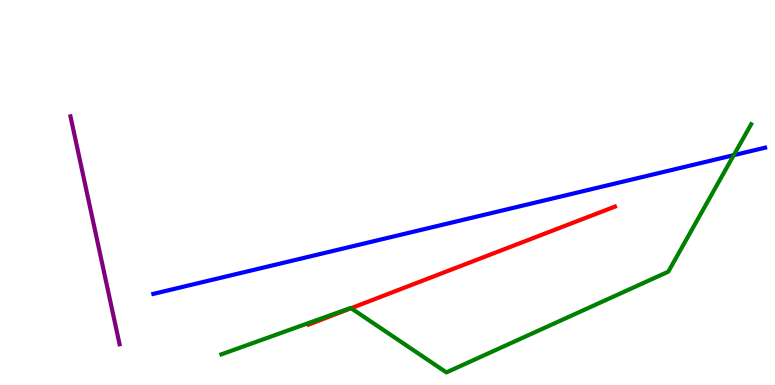[{'lines': ['blue', 'red'], 'intersections': []}, {'lines': ['green', 'red'], 'intersections': [{'x': 4.53, 'y': 1.99}]}, {'lines': ['purple', 'red'], 'intersections': []}, {'lines': ['blue', 'green'], 'intersections': [{'x': 9.47, 'y': 5.97}]}, {'lines': ['blue', 'purple'], 'intersections': []}, {'lines': ['green', 'purple'], 'intersections': []}]